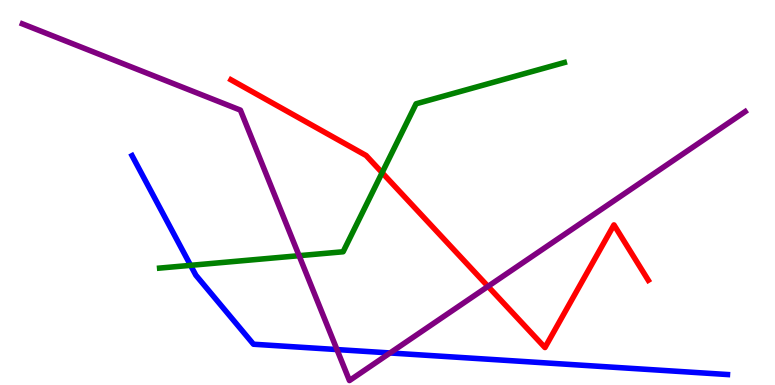[{'lines': ['blue', 'red'], 'intersections': []}, {'lines': ['green', 'red'], 'intersections': [{'x': 4.93, 'y': 5.51}]}, {'lines': ['purple', 'red'], 'intersections': [{'x': 6.3, 'y': 2.56}]}, {'lines': ['blue', 'green'], 'intersections': [{'x': 2.46, 'y': 3.11}]}, {'lines': ['blue', 'purple'], 'intersections': [{'x': 4.35, 'y': 0.92}, {'x': 5.03, 'y': 0.832}]}, {'lines': ['green', 'purple'], 'intersections': [{'x': 3.86, 'y': 3.36}]}]